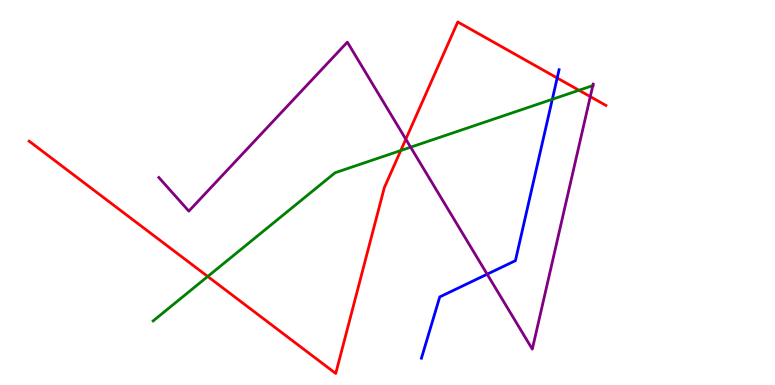[{'lines': ['blue', 'red'], 'intersections': [{'x': 7.19, 'y': 7.97}]}, {'lines': ['green', 'red'], 'intersections': [{'x': 2.68, 'y': 2.82}, {'x': 5.17, 'y': 6.09}, {'x': 7.47, 'y': 7.66}]}, {'lines': ['purple', 'red'], 'intersections': [{'x': 5.24, 'y': 6.39}, {'x': 7.62, 'y': 7.49}]}, {'lines': ['blue', 'green'], 'intersections': [{'x': 7.13, 'y': 7.42}]}, {'lines': ['blue', 'purple'], 'intersections': [{'x': 6.29, 'y': 2.88}]}, {'lines': ['green', 'purple'], 'intersections': [{'x': 5.3, 'y': 6.18}, {'x': 7.65, 'y': 7.78}]}]